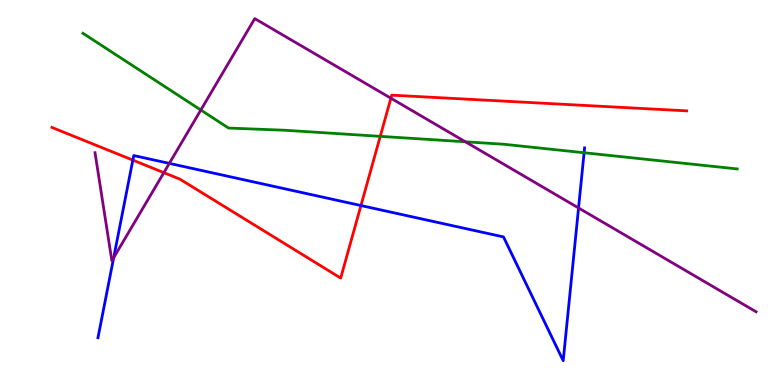[{'lines': ['blue', 'red'], 'intersections': [{'x': 1.71, 'y': 5.84}, {'x': 4.66, 'y': 4.66}]}, {'lines': ['green', 'red'], 'intersections': [{'x': 4.91, 'y': 6.46}]}, {'lines': ['purple', 'red'], 'intersections': [{'x': 2.11, 'y': 5.52}, {'x': 5.04, 'y': 7.45}]}, {'lines': ['blue', 'green'], 'intersections': [{'x': 7.54, 'y': 6.03}]}, {'lines': ['blue', 'purple'], 'intersections': [{'x': 1.47, 'y': 3.31}, {'x': 2.18, 'y': 5.76}, {'x': 7.47, 'y': 4.6}]}, {'lines': ['green', 'purple'], 'intersections': [{'x': 2.59, 'y': 7.14}, {'x': 6.01, 'y': 6.32}]}]